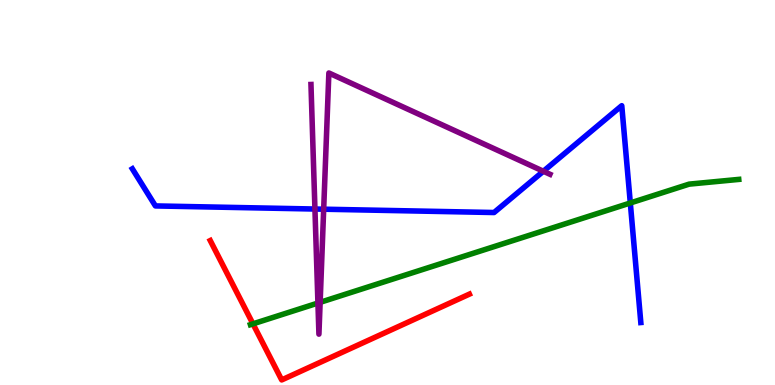[{'lines': ['blue', 'red'], 'intersections': []}, {'lines': ['green', 'red'], 'intersections': [{'x': 3.26, 'y': 1.59}]}, {'lines': ['purple', 'red'], 'intersections': []}, {'lines': ['blue', 'green'], 'intersections': [{'x': 8.13, 'y': 4.73}]}, {'lines': ['blue', 'purple'], 'intersections': [{'x': 4.06, 'y': 4.57}, {'x': 4.18, 'y': 4.57}, {'x': 7.01, 'y': 5.55}]}, {'lines': ['green', 'purple'], 'intersections': [{'x': 4.1, 'y': 2.13}, {'x': 4.13, 'y': 2.15}]}]